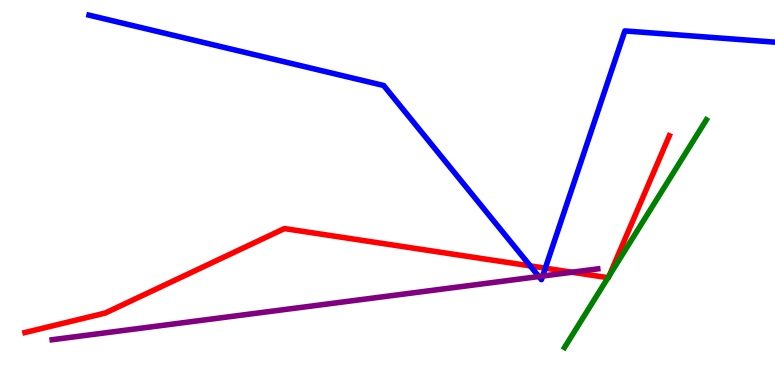[{'lines': ['blue', 'red'], 'intersections': [{'x': 6.84, 'y': 3.09}, {'x': 7.04, 'y': 3.03}]}, {'lines': ['green', 'red'], 'intersections': [{'x': 7.85, 'y': 2.79}, {'x': 7.86, 'y': 2.84}]}, {'lines': ['purple', 'red'], 'intersections': [{'x': 7.38, 'y': 2.93}]}, {'lines': ['blue', 'green'], 'intersections': []}, {'lines': ['blue', 'purple'], 'intersections': [{'x': 6.95, 'y': 2.82}, {'x': 7.0, 'y': 2.83}]}, {'lines': ['green', 'purple'], 'intersections': []}]